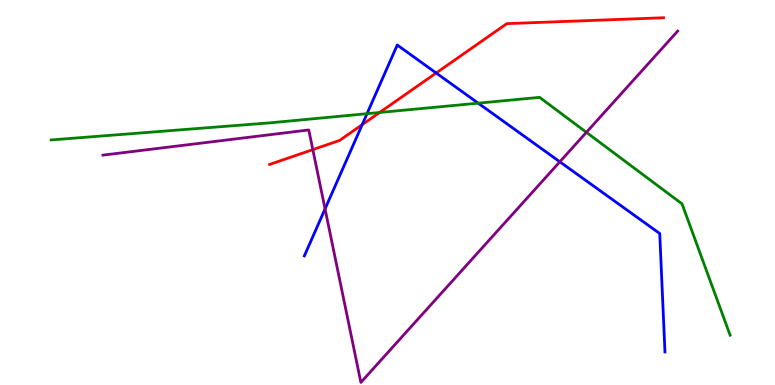[{'lines': ['blue', 'red'], 'intersections': [{'x': 4.67, 'y': 6.76}, {'x': 5.63, 'y': 8.1}]}, {'lines': ['green', 'red'], 'intersections': [{'x': 4.9, 'y': 7.08}]}, {'lines': ['purple', 'red'], 'intersections': [{'x': 4.04, 'y': 6.11}]}, {'lines': ['blue', 'green'], 'intersections': [{'x': 4.74, 'y': 7.05}, {'x': 6.17, 'y': 7.32}]}, {'lines': ['blue', 'purple'], 'intersections': [{'x': 4.19, 'y': 4.57}, {'x': 7.22, 'y': 5.8}]}, {'lines': ['green', 'purple'], 'intersections': [{'x': 7.57, 'y': 6.56}]}]